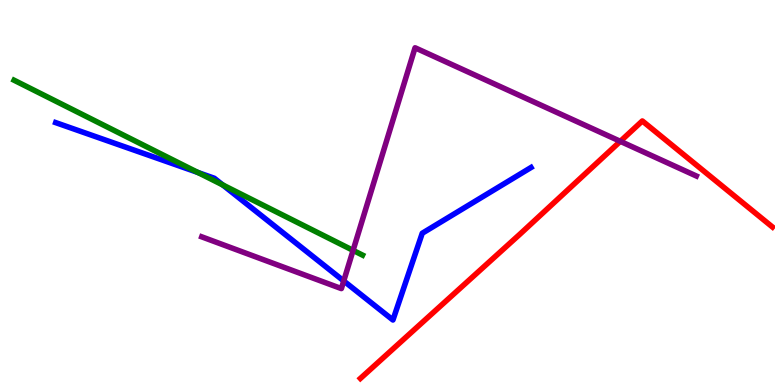[{'lines': ['blue', 'red'], 'intersections': []}, {'lines': ['green', 'red'], 'intersections': []}, {'lines': ['purple', 'red'], 'intersections': [{'x': 8.0, 'y': 6.33}]}, {'lines': ['blue', 'green'], 'intersections': [{'x': 2.55, 'y': 5.52}, {'x': 2.87, 'y': 5.2}]}, {'lines': ['blue', 'purple'], 'intersections': [{'x': 4.44, 'y': 2.7}]}, {'lines': ['green', 'purple'], 'intersections': [{'x': 4.56, 'y': 3.5}]}]